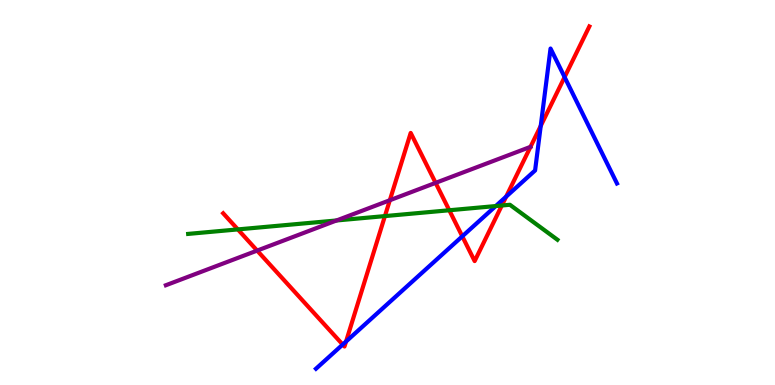[{'lines': ['blue', 'red'], 'intersections': [{'x': 4.42, 'y': 1.05}, {'x': 4.47, 'y': 1.13}, {'x': 5.97, 'y': 3.86}, {'x': 6.53, 'y': 4.89}, {'x': 6.98, 'y': 6.73}, {'x': 7.29, 'y': 8.0}]}, {'lines': ['green', 'red'], 'intersections': [{'x': 3.07, 'y': 4.04}, {'x': 4.97, 'y': 4.39}, {'x': 5.8, 'y': 4.54}, {'x': 6.48, 'y': 4.66}]}, {'lines': ['purple', 'red'], 'intersections': [{'x': 3.32, 'y': 3.49}, {'x': 5.03, 'y': 4.8}, {'x': 5.62, 'y': 5.25}]}, {'lines': ['blue', 'green'], 'intersections': [{'x': 6.4, 'y': 4.65}]}, {'lines': ['blue', 'purple'], 'intersections': []}, {'lines': ['green', 'purple'], 'intersections': [{'x': 4.34, 'y': 4.27}]}]